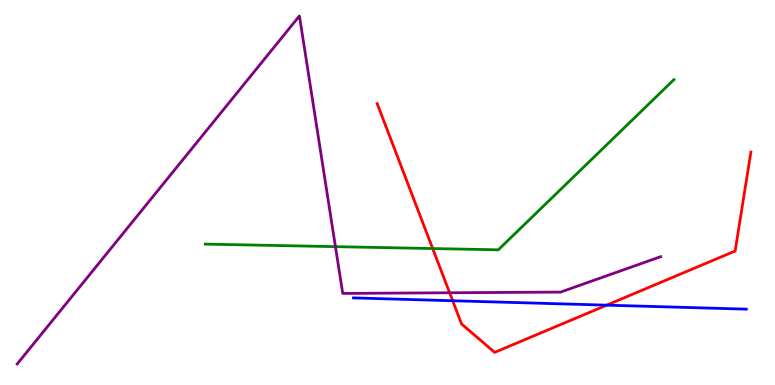[{'lines': ['blue', 'red'], 'intersections': [{'x': 5.84, 'y': 2.19}, {'x': 7.83, 'y': 2.07}]}, {'lines': ['green', 'red'], 'intersections': [{'x': 5.58, 'y': 3.54}]}, {'lines': ['purple', 'red'], 'intersections': [{'x': 5.8, 'y': 2.4}]}, {'lines': ['blue', 'green'], 'intersections': []}, {'lines': ['blue', 'purple'], 'intersections': []}, {'lines': ['green', 'purple'], 'intersections': [{'x': 4.33, 'y': 3.59}]}]